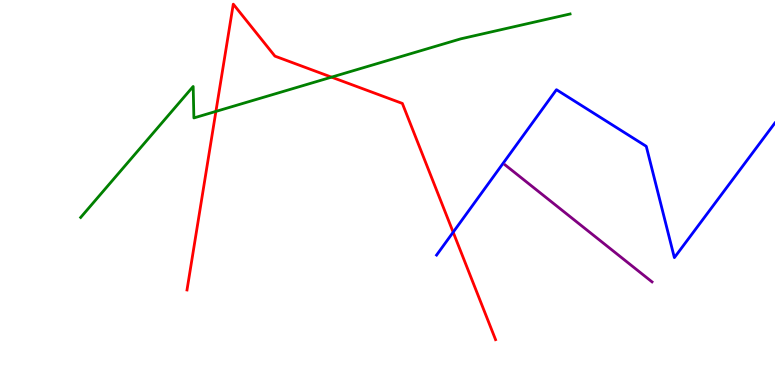[{'lines': ['blue', 'red'], 'intersections': [{'x': 5.85, 'y': 3.97}]}, {'lines': ['green', 'red'], 'intersections': [{'x': 2.79, 'y': 7.11}, {'x': 4.28, 'y': 8.0}]}, {'lines': ['purple', 'red'], 'intersections': []}, {'lines': ['blue', 'green'], 'intersections': []}, {'lines': ['blue', 'purple'], 'intersections': []}, {'lines': ['green', 'purple'], 'intersections': []}]